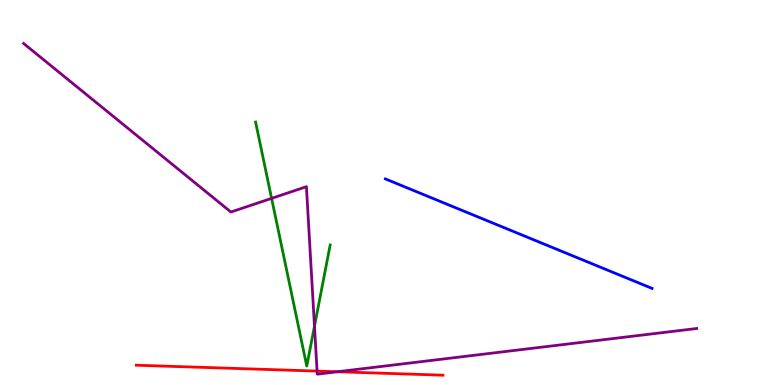[{'lines': ['blue', 'red'], 'intersections': []}, {'lines': ['green', 'red'], 'intersections': []}, {'lines': ['purple', 'red'], 'intersections': [{'x': 4.09, 'y': 0.361}, {'x': 4.35, 'y': 0.344}]}, {'lines': ['blue', 'green'], 'intersections': []}, {'lines': ['blue', 'purple'], 'intersections': []}, {'lines': ['green', 'purple'], 'intersections': [{'x': 3.5, 'y': 4.85}, {'x': 4.06, 'y': 1.53}]}]